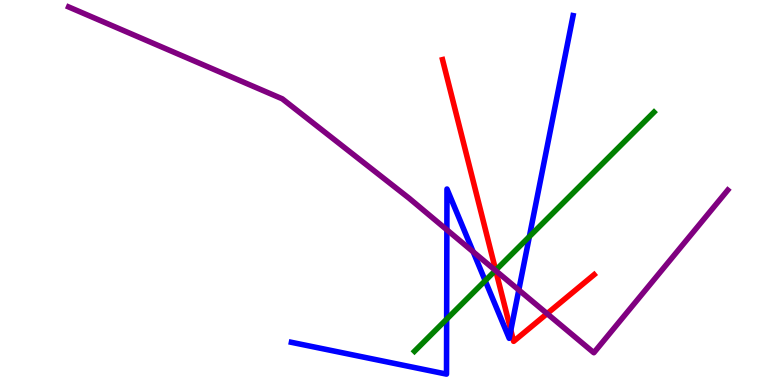[{'lines': ['blue', 'red'], 'intersections': [{'x': 6.59, 'y': 1.42}]}, {'lines': ['green', 'red'], 'intersections': [{'x': 6.4, 'y': 2.98}]}, {'lines': ['purple', 'red'], 'intersections': [{'x': 6.4, 'y': 2.97}, {'x': 7.06, 'y': 1.85}]}, {'lines': ['blue', 'green'], 'intersections': [{'x': 5.76, 'y': 1.71}, {'x': 6.26, 'y': 2.71}, {'x': 6.83, 'y': 3.85}]}, {'lines': ['blue', 'purple'], 'intersections': [{'x': 5.77, 'y': 4.03}, {'x': 6.11, 'y': 3.46}, {'x': 6.69, 'y': 2.47}]}, {'lines': ['green', 'purple'], 'intersections': [{'x': 6.39, 'y': 2.98}]}]